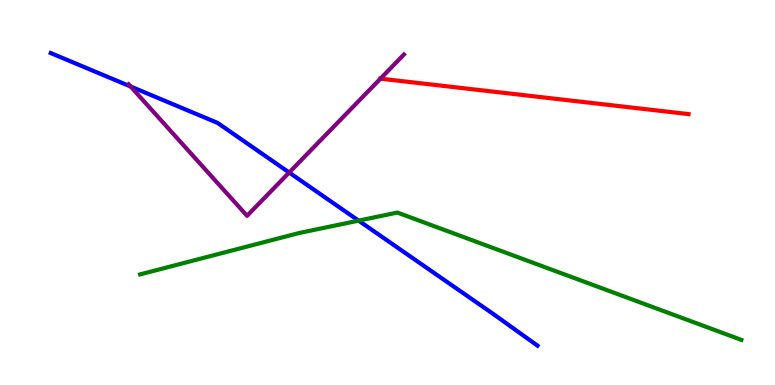[{'lines': ['blue', 'red'], 'intersections': []}, {'lines': ['green', 'red'], 'intersections': []}, {'lines': ['purple', 'red'], 'intersections': [{'x': 4.91, 'y': 7.96}]}, {'lines': ['blue', 'green'], 'intersections': [{'x': 4.63, 'y': 4.27}]}, {'lines': ['blue', 'purple'], 'intersections': [{'x': 1.69, 'y': 7.75}, {'x': 3.73, 'y': 5.52}]}, {'lines': ['green', 'purple'], 'intersections': []}]